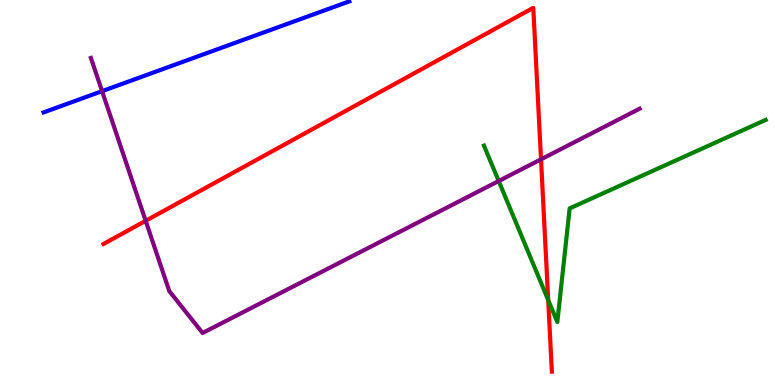[{'lines': ['blue', 'red'], 'intersections': []}, {'lines': ['green', 'red'], 'intersections': [{'x': 7.07, 'y': 2.21}]}, {'lines': ['purple', 'red'], 'intersections': [{'x': 1.88, 'y': 4.26}, {'x': 6.98, 'y': 5.86}]}, {'lines': ['blue', 'green'], 'intersections': []}, {'lines': ['blue', 'purple'], 'intersections': [{'x': 1.32, 'y': 7.63}]}, {'lines': ['green', 'purple'], 'intersections': [{'x': 6.43, 'y': 5.3}]}]